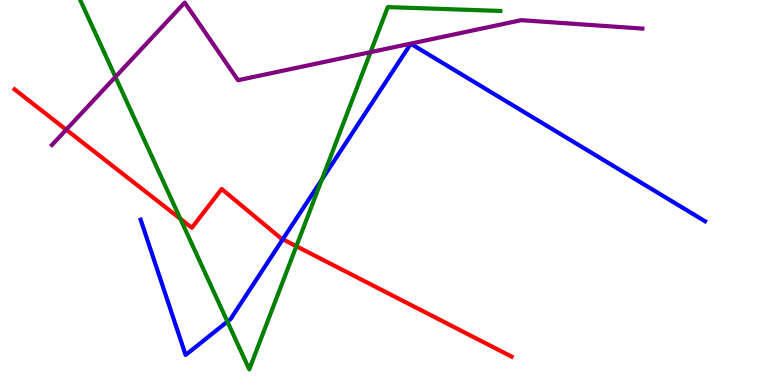[{'lines': ['blue', 'red'], 'intersections': [{'x': 3.65, 'y': 3.79}]}, {'lines': ['green', 'red'], 'intersections': [{'x': 2.33, 'y': 4.32}, {'x': 3.82, 'y': 3.6}]}, {'lines': ['purple', 'red'], 'intersections': [{'x': 0.854, 'y': 6.63}]}, {'lines': ['blue', 'green'], 'intersections': [{'x': 2.93, 'y': 1.65}, {'x': 4.15, 'y': 5.33}]}, {'lines': ['blue', 'purple'], 'intersections': []}, {'lines': ['green', 'purple'], 'intersections': [{'x': 1.49, 'y': 8.0}, {'x': 4.78, 'y': 8.65}]}]